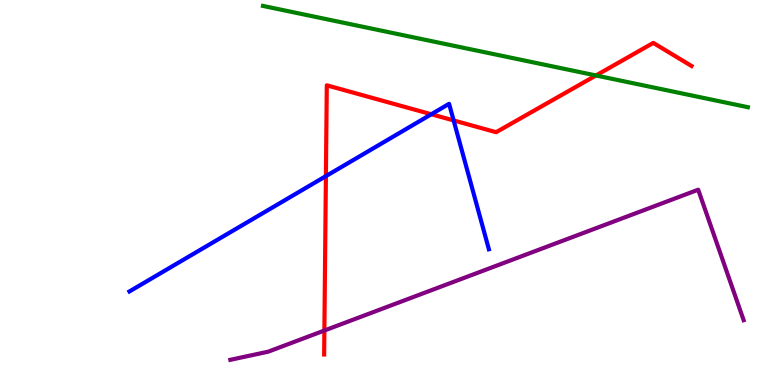[{'lines': ['blue', 'red'], 'intersections': [{'x': 4.21, 'y': 5.43}, {'x': 5.57, 'y': 7.03}, {'x': 5.85, 'y': 6.87}]}, {'lines': ['green', 'red'], 'intersections': [{'x': 7.69, 'y': 8.04}]}, {'lines': ['purple', 'red'], 'intersections': [{'x': 4.19, 'y': 1.42}]}, {'lines': ['blue', 'green'], 'intersections': []}, {'lines': ['blue', 'purple'], 'intersections': []}, {'lines': ['green', 'purple'], 'intersections': []}]